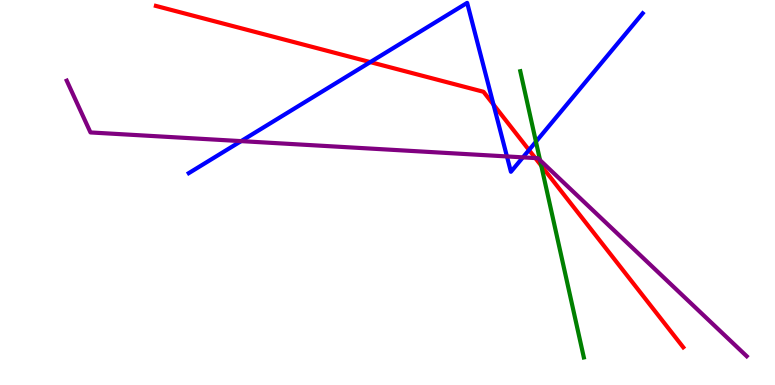[{'lines': ['blue', 'red'], 'intersections': [{'x': 4.78, 'y': 8.39}, {'x': 6.37, 'y': 7.28}, {'x': 6.83, 'y': 6.1}]}, {'lines': ['green', 'red'], 'intersections': [{'x': 6.98, 'y': 5.7}]}, {'lines': ['purple', 'red'], 'intersections': [{'x': 6.91, 'y': 5.89}]}, {'lines': ['blue', 'green'], 'intersections': [{'x': 6.92, 'y': 6.32}]}, {'lines': ['blue', 'purple'], 'intersections': [{'x': 3.11, 'y': 6.33}, {'x': 6.54, 'y': 5.94}, {'x': 6.75, 'y': 5.91}]}, {'lines': ['green', 'purple'], 'intersections': [{'x': 6.97, 'y': 5.84}]}]